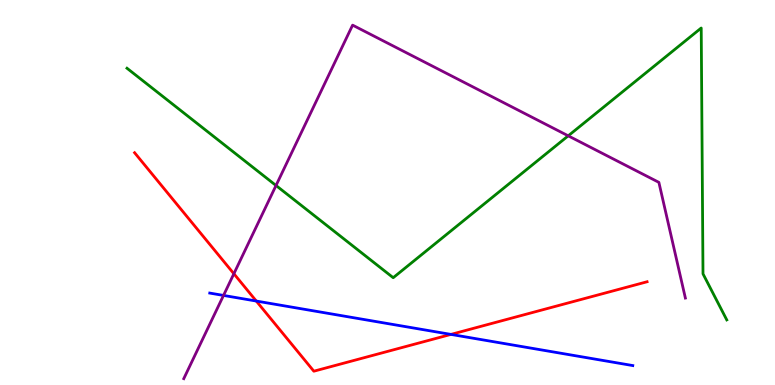[{'lines': ['blue', 'red'], 'intersections': [{'x': 3.31, 'y': 2.18}, {'x': 5.82, 'y': 1.31}]}, {'lines': ['green', 'red'], 'intersections': []}, {'lines': ['purple', 'red'], 'intersections': [{'x': 3.02, 'y': 2.89}]}, {'lines': ['blue', 'green'], 'intersections': []}, {'lines': ['blue', 'purple'], 'intersections': [{'x': 2.88, 'y': 2.33}]}, {'lines': ['green', 'purple'], 'intersections': [{'x': 3.56, 'y': 5.18}, {'x': 7.33, 'y': 6.47}]}]